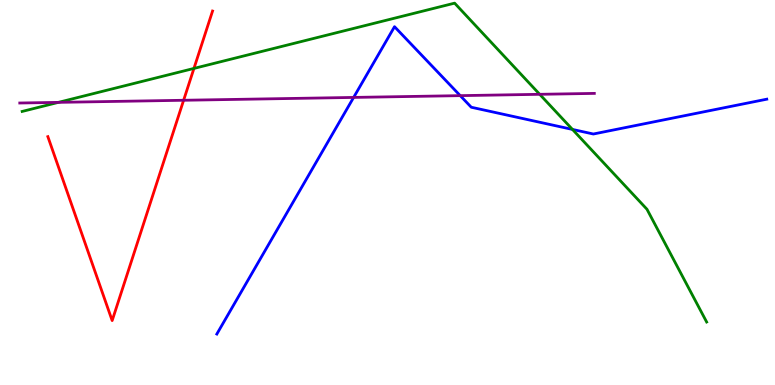[{'lines': ['blue', 'red'], 'intersections': []}, {'lines': ['green', 'red'], 'intersections': [{'x': 2.5, 'y': 8.22}]}, {'lines': ['purple', 'red'], 'intersections': [{'x': 2.37, 'y': 7.4}]}, {'lines': ['blue', 'green'], 'intersections': [{'x': 7.39, 'y': 6.64}]}, {'lines': ['blue', 'purple'], 'intersections': [{'x': 4.56, 'y': 7.47}, {'x': 5.94, 'y': 7.52}]}, {'lines': ['green', 'purple'], 'intersections': [{'x': 0.754, 'y': 7.34}, {'x': 6.96, 'y': 7.55}]}]